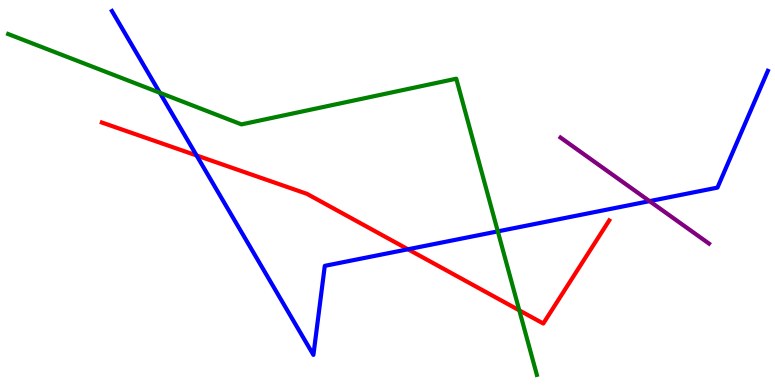[{'lines': ['blue', 'red'], 'intersections': [{'x': 2.54, 'y': 5.96}, {'x': 5.26, 'y': 3.53}]}, {'lines': ['green', 'red'], 'intersections': [{'x': 6.7, 'y': 1.94}]}, {'lines': ['purple', 'red'], 'intersections': []}, {'lines': ['blue', 'green'], 'intersections': [{'x': 2.06, 'y': 7.59}, {'x': 6.42, 'y': 3.99}]}, {'lines': ['blue', 'purple'], 'intersections': [{'x': 8.38, 'y': 4.78}]}, {'lines': ['green', 'purple'], 'intersections': []}]